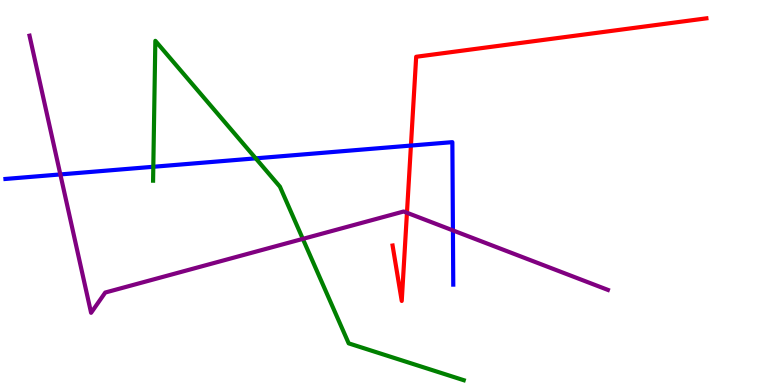[{'lines': ['blue', 'red'], 'intersections': [{'x': 5.3, 'y': 6.22}]}, {'lines': ['green', 'red'], 'intersections': []}, {'lines': ['purple', 'red'], 'intersections': [{'x': 5.25, 'y': 4.47}]}, {'lines': ['blue', 'green'], 'intersections': [{'x': 1.98, 'y': 5.67}, {'x': 3.3, 'y': 5.89}]}, {'lines': ['blue', 'purple'], 'intersections': [{'x': 0.779, 'y': 5.47}, {'x': 5.84, 'y': 4.02}]}, {'lines': ['green', 'purple'], 'intersections': [{'x': 3.91, 'y': 3.8}]}]